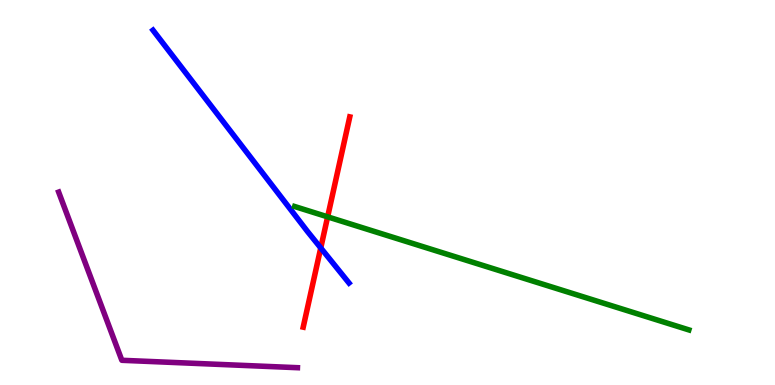[{'lines': ['blue', 'red'], 'intersections': [{'x': 4.14, 'y': 3.56}]}, {'lines': ['green', 'red'], 'intersections': [{'x': 4.23, 'y': 4.37}]}, {'lines': ['purple', 'red'], 'intersections': []}, {'lines': ['blue', 'green'], 'intersections': []}, {'lines': ['blue', 'purple'], 'intersections': []}, {'lines': ['green', 'purple'], 'intersections': []}]